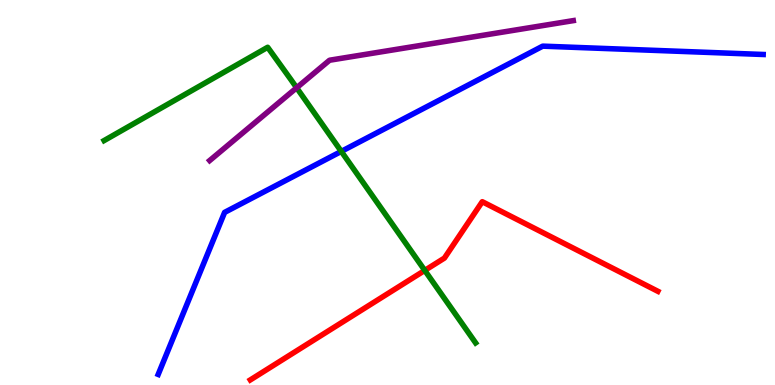[{'lines': ['blue', 'red'], 'intersections': []}, {'lines': ['green', 'red'], 'intersections': [{'x': 5.48, 'y': 2.98}]}, {'lines': ['purple', 'red'], 'intersections': []}, {'lines': ['blue', 'green'], 'intersections': [{'x': 4.4, 'y': 6.07}]}, {'lines': ['blue', 'purple'], 'intersections': []}, {'lines': ['green', 'purple'], 'intersections': [{'x': 3.83, 'y': 7.72}]}]